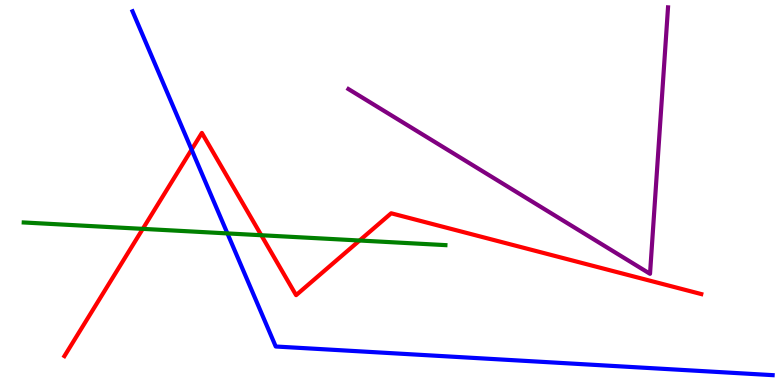[{'lines': ['blue', 'red'], 'intersections': [{'x': 2.47, 'y': 6.11}]}, {'lines': ['green', 'red'], 'intersections': [{'x': 1.84, 'y': 4.06}, {'x': 3.37, 'y': 3.89}, {'x': 4.64, 'y': 3.75}]}, {'lines': ['purple', 'red'], 'intersections': []}, {'lines': ['blue', 'green'], 'intersections': [{'x': 2.93, 'y': 3.94}]}, {'lines': ['blue', 'purple'], 'intersections': []}, {'lines': ['green', 'purple'], 'intersections': []}]